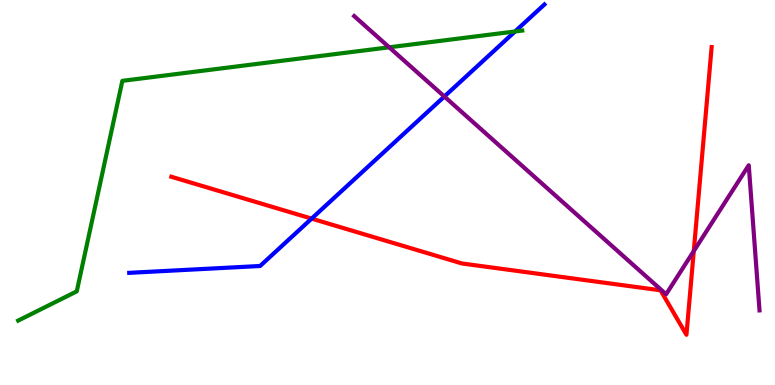[{'lines': ['blue', 'red'], 'intersections': [{'x': 4.02, 'y': 4.32}]}, {'lines': ['green', 'red'], 'intersections': []}, {'lines': ['purple', 'red'], 'intersections': [{'x': 8.95, 'y': 3.48}]}, {'lines': ['blue', 'green'], 'intersections': [{'x': 6.65, 'y': 9.18}]}, {'lines': ['blue', 'purple'], 'intersections': [{'x': 5.73, 'y': 7.49}]}, {'lines': ['green', 'purple'], 'intersections': [{'x': 5.02, 'y': 8.77}]}]